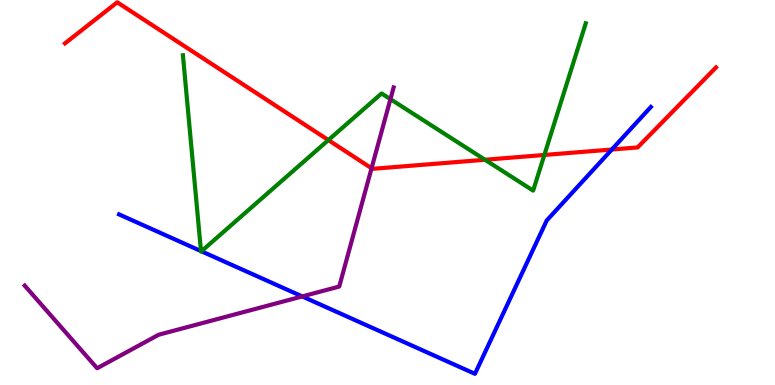[{'lines': ['blue', 'red'], 'intersections': [{'x': 7.89, 'y': 6.12}]}, {'lines': ['green', 'red'], 'intersections': [{'x': 4.24, 'y': 6.36}, {'x': 6.26, 'y': 5.85}, {'x': 7.02, 'y': 5.97}]}, {'lines': ['purple', 'red'], 'intersections': [{'x': 4.79, 'y': 5.63}]}, {'lines': ['blue', 'green'], 'intersections': [{'x': 2.59, 'y': 3.48}, {'x': 2.6, 'y': 3.47}]}, {'lines': ['blue', 'purple'], 'intersections': [{'x': 3.9, 'y': 2.3}]}, {'lines': ['green', 'purple'], 'intersections': [{'x': 5.04, 'y': 7.42}]}]